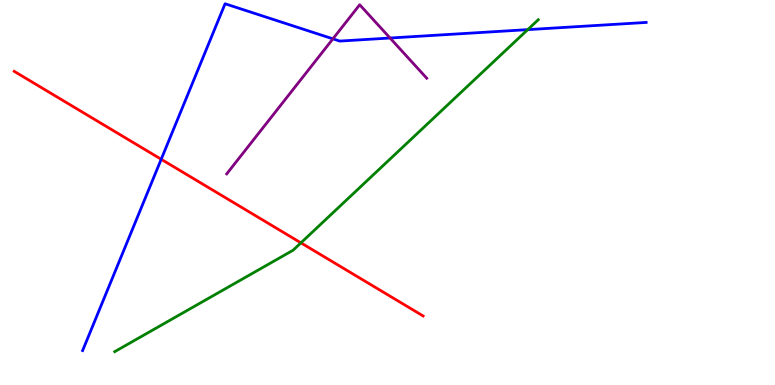[{'lines': ['blue', 'red'], 'intersections': [{'x': 2.08, 'y': 5.86}]}, {'lines': ['green', 'red'], 'intersections': [{'x': 3.88, 'y': 3.69}]}, {'lines': ['purple', 'red'], 'intersections': []}, {'lines': ['blue', 'green'], 'intersections': [{'x': 6.81, 'y': 9.23}]}, {'lines': ['blue', 'purple'], 'intersections': [{'x': 4.3, 'y': 8.99}, {'x': 5.03, 'y': 9.01}]}, {'lines': ['green', 'purple'], 'intersections': []}]